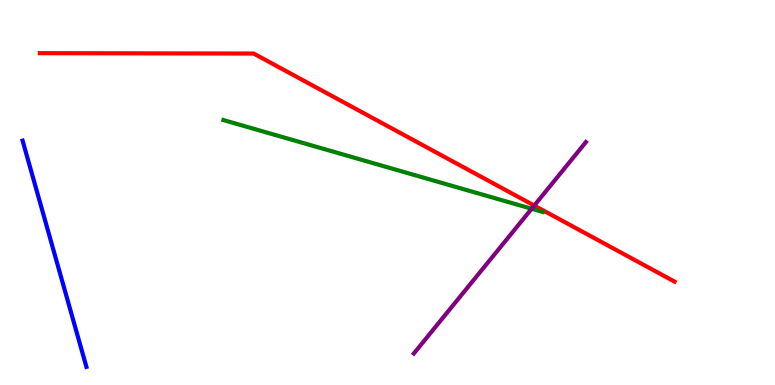[{'lines': ['blue', 'red'], 'intersections': []}, {'lines': ['green', 'red'], 'intersections': []}, {'lines': ['purple', 'red'], 'intersections': [{'x': 6.89, 'y': 4.66}]}, {'lines': ['blue', 'green'], 'intersections': []}, {'lines': ['blue', 'purple'], 'intersections': []}, {'lines': ['green', 'purple'], 'intersections': [{'x': 6.86, 'y': 4.58}]}]